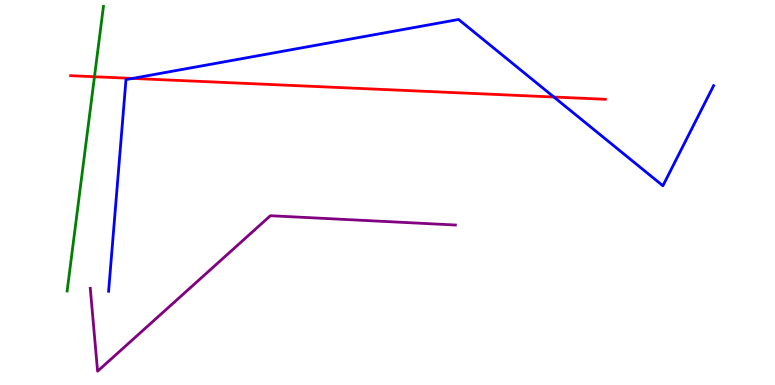[{'lines': ['blue', 'red'], 'intersections': [{'x': 1.71, 'y': 7.96}, {'x': 7.15, 'y': 7.48}]}, {'lines': ['green', 'red'], 'intersections': [{'x': 1.22, 'y': 8.01}]}, {'lines': ['purple', 'red'], 'intersections': []}, {'lines': ['blue', 'green'], 'intersections': []}, {'lines': ['blue', 'purple'], 'intersections': []}, {'lines': ['green', 'purple'], 'intersections': []}]